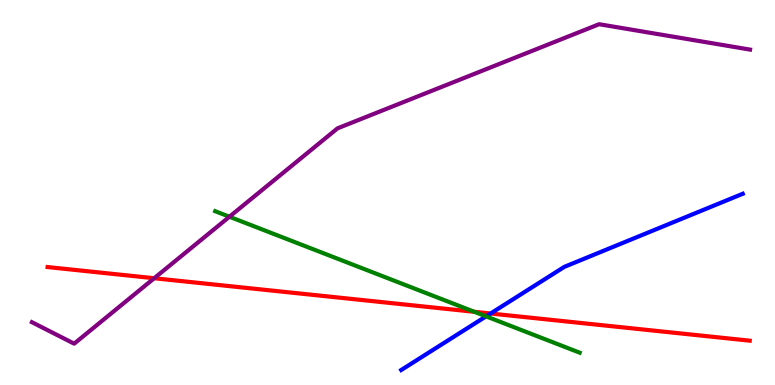[{'lines': ['blue', 'red'], 'intersections': [{'x': 6.33, 'y': 1.86}]}, {'lines': ['green', 'red'], 'intersections': [{'x': 6.12, 'y': 1.9}]}, {'lines': ['purple', 'red'], 'intersections': [{'x': 1.99, 'y': 2.77}]}, {'lines': ['blue', 'green'], 'intersections': [{'x': 6.27, 'y': 1.78}]}, {'lines': ['blue', 'purple'], 'intersections': []}, {'lines': ['green', 'purple'], 'intersections': [{'x': 2.96, 'y': 4.37}]}]